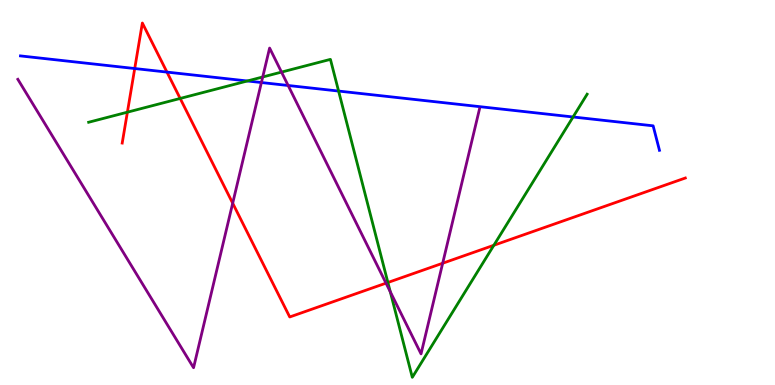[{'lines': ['blue', 'red'], 'intersections': [{'x': 1.74, 'y': 8.22}, {'x': 2.15, 'y': 8.13}]}, {'lines': ['green', 'red'], 'intersections': [{'x': 1.64, 'y': 7.09}, {'x': 2.32, 'y': 7.44}, {'x': 5.0, 'y': 2.66}, {'x': 6.37, 'y': 3.63}]}, {'lines': ['purple', 'red'], 'intersections': [{'x': 3.0, 'y': 4.72}, {'x': 4.98, 'y': 2.65}, {'x': 5.71, 'y': 3.16}]}, {'lines': ['blue', 'green'], 'intersections': [{'x': 3.19, 'y': 7.9}, {'x': 4.37, 'y': 7.63}, {'x': 7.39, 'y': 6.96}]}, {'lines': ['blue', 'purple'], 'intersections': [{'x': 3.37, 'y': 7.86}, {'x': 3.72, 'y': 7.78}]}, {'lines': ['green', 'purple'], 'intersections': [{'x': 3.39, 'y': 8.0}, {'x': 3.63, 'y': 8.13}, {'x': 5.04, 'y': 2.42}]}]